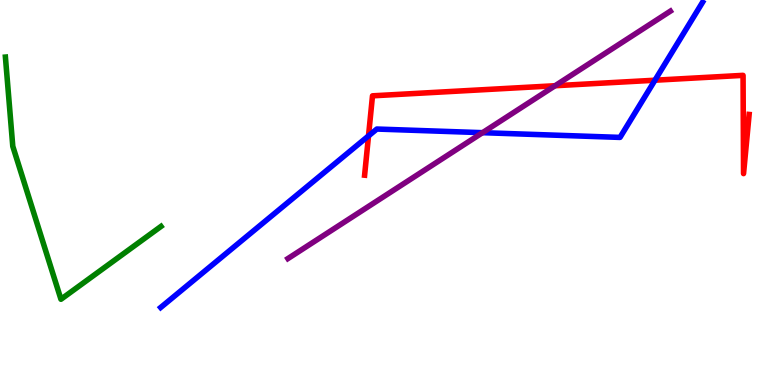[{'lines': ['blue', 'red'], 'intersections': [{'x': 4.75, 'y': 6.47}, {'x': 8.45, 'y': 7.92}]}, {'lines': ['green', 'red'], 'intersections': []}, {'lines': ['purple', 'red'], 'intersections': [{'x': 7.16, 'y': 7.77}]}, {'lines': ['blue', 'green'], 'intersections': []}, {'lines': ['blue', 'purple'], 'intersections': [{'x': 6.23, 'y': 6.55}]}, {'lines': ['green', 'purple'], 'intersections': []}]